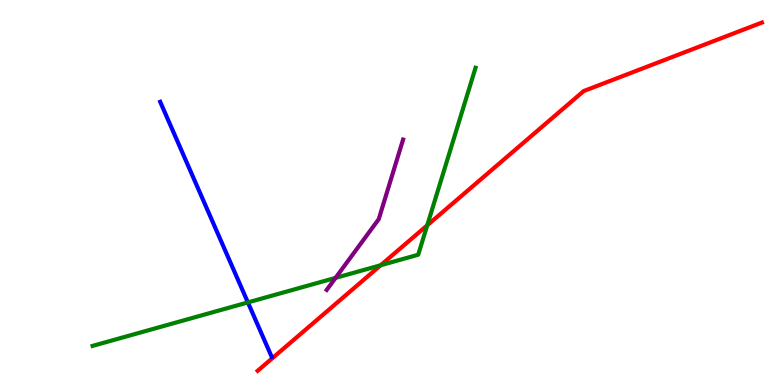[{'lines': ['blue', 'red'], 'intersections': []}, {'lines': ['green', 'red'], 'intersections': [{'x': 4.91, 'y': 3.11}, {'x': 5.51, 'y': 4.15}]}, {'lines': ['purple', 'red'], 'intersections': []}, {'lines': ['blue', 'green'], 'intersections': [{'x': 3.2, 'y': 2.14}]}, {'lines': ['blue', 'purple'], 'intersections': []}, {'lines': ['green', 'purple'], 'intersections': [{'x': 4.33, 'y': 2.78}]}]